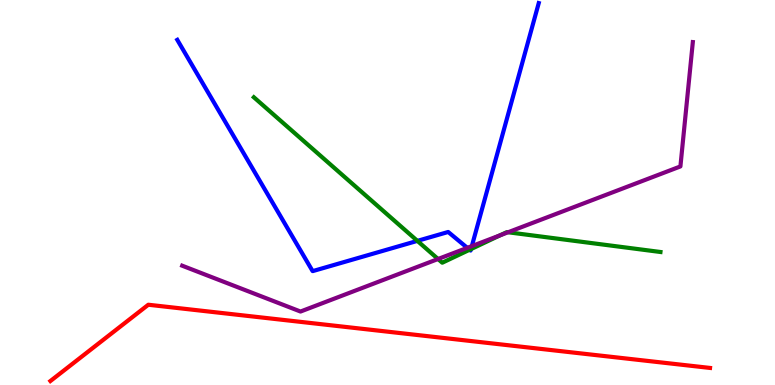[{'lines': ['blue', 'red'], 'intersections': []}, {'lines': ['green', 'red'], 'intersections': []}, {'lines': ['purple', 'red'], 'intersections': []}, {'lines': ['blue', 'green'], 'intersections': [{'x': 5.39, 'y': 3.74}, {'x': 6.06, 'y': 3.51}, {'x': 6.08, 'y': 3.53}]}, {'lines': ['blue', 'purple'], 'intersections': [{'x': 6.03, 'y': 3.56}, {'x': 6.09, 'y': 3.61}]}, {'lines': ['green', 'purple'], 'intersections': [{'x': 5.65, 'y': 3.27}, {'x': 6.45, 'y': 3.89}, {'x': 6.56, 'y': 3.97}]}]